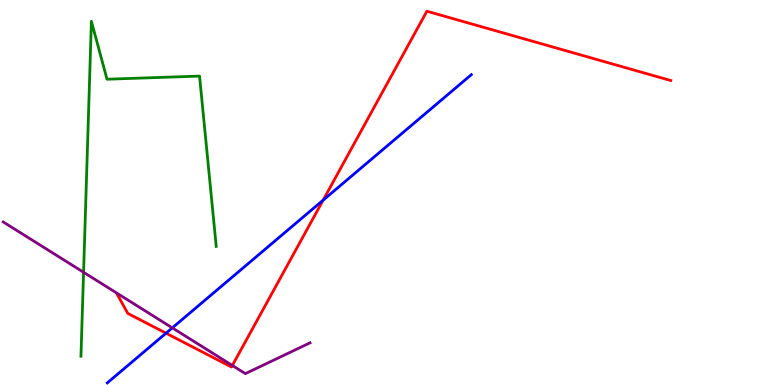[{'lines': ['blue', 'red'], 'intersections': [{'x': 2.14, 'y': 1.35}, {'x': 4.17, 'y': 4.8}]}, {'lines': ['green', 'red'], 'intersections': []}, {'lines': ['purple', 'red'], 'intersections': [{'x': 3.0, 'y': 0.507}]}, {'lines': ['blue', 'green'], 'intersections': []}, {'lines': ['blue', 'purple'], 'intersections': [{'x': 2.22, 'y': 1.48}]}, {'lines': ['green', 'purple'], 'intersections': [{'x': 1.08, 'y': 2.93}]}]